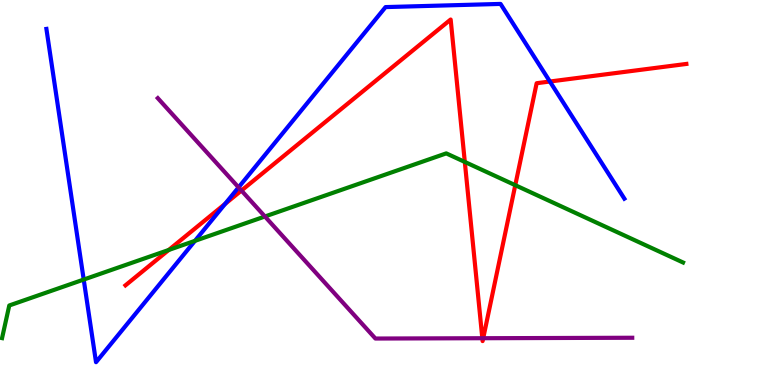[{'lines': ['blue', 'red'], 'intersections': [{'x': 2.9, 'y': 4.7}, {'x': 7.1, 'y': 7.88}]}, {'lines': ['green', 'red'], 'intersections': [{'x': 2.18, 'y': 3.51}, {'x': 6.0, 'y': 5.79}, {'x': 6.65, 'y': 5.19}]}, {'lines': ['purple', 'red'], 'intersections': [{'x': 3.12, 'y': 5.05}, {'x': 6.22, 'y': 1.22}, {'x': 6.24, 'y': 1.22}]}, {'lines': ['blue', 'green'], 'intersections': [{'x': 1.08, 'y': 2.74}, {'x': 2.52, 'y': 3.74}]}, {'lines': ['blue', 'purple'], 'intersections': [{'x': 3.08, 'y': 5.13}]}, {'lines': ['green', 'purple'], 'intersections': [{'x': 3.42, 'y': 4.38}]}]